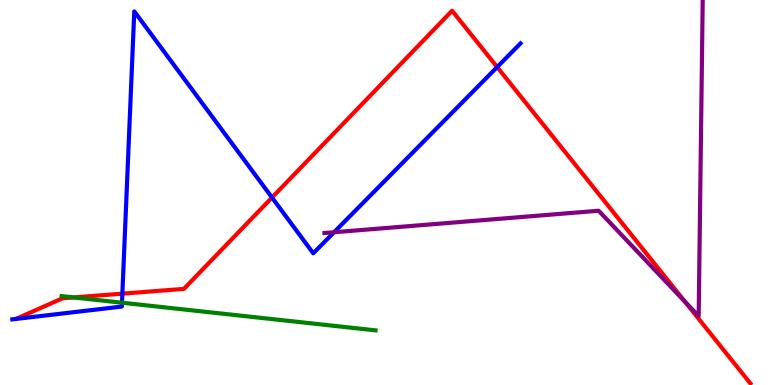[{'lines': ['blue', 'red'], 'intersections': [{'x': 1.58, 'y': 2.37}, {'x': 3.51, 'y': 4.87}, {'x': 6.42, 'y': 8.26}]}, {'lines': ['green', 'red'], 'intersections': [{'x': 0.95, 'y': 2.27}]}, {'lines': ['purple', 'red'], 'intersections': [{'x': 8.84, 'y': 2.16}]}, {'lines': ['blue', 'green'], 'intersections': [{'x': 1.57, 'y': 2.14}]}, {'lines': ['blue', 'purple'], 'intersections': [{'x': 4.31, 'y': 3.97}]}, {'lines': ['green', 'purple'], 'intersections': []}]